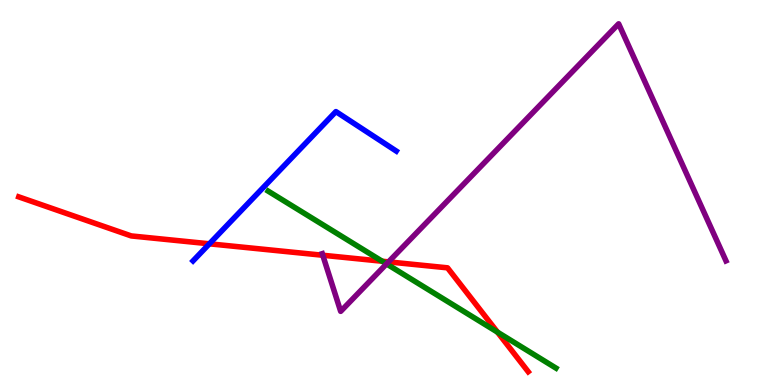[{'lines': ['blue', 'red'], 'intersections': [{'x': 2.7, 'y': 3.67}]}, {'lines': ['green', 'red'], 'intersections': [{'x': 4.93, 'y': 3.21}, {'x': 6.42, 'y': 1.37}]}, {'lines': ['purple', 'red'], 'intersections': [{'x': 4.16, 'y': 3.37}, {'x': 5.01, 'y': 3.2}]}, {'lines': ['blue', 'green'], 'intersections': []}, {'lines': ['blue', 'purple'], 'intersections': []}, {'lines': ['green', 'purple'], 'intersections': [{'x': 4.99, 'y': 3.15}]}]